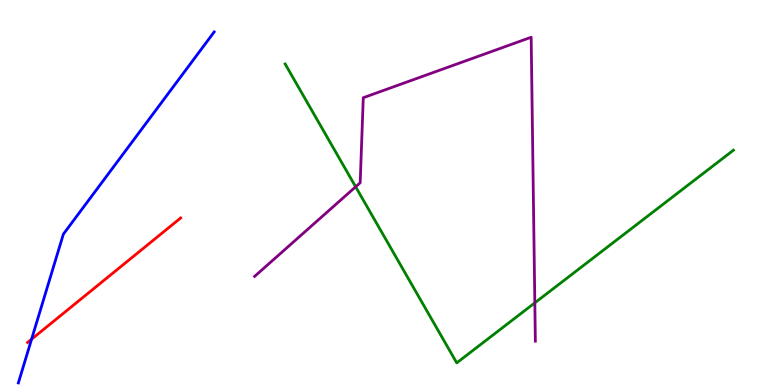[{'lines': ['blue', 'red'], 'intersections': [{'x': 0.408, 'y': 1.19}]}, {'lines': ['green', 'red'], 'intersections': []}, {'lines': ['purple', 'red'], 'intersections': []}, {'lines': ['blue', 'green'], 'intersections': []}, {'lines': ['blue', 'purple'], 'intersections': []}, {'lines': ['green', 'purple'], 'intersections': [{'x': 4.59, 'y': 5.15}, {'x': 6.9, 'y': 2.13}]}]